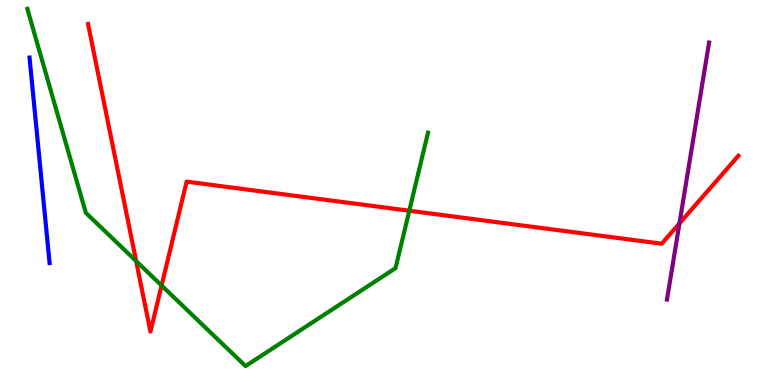[{'lines': ['blue', 'red'], 'intersections': []}, {'lines': ['green', 'red'], 'intersections': [{'x': 1.76, 'y': 3.22}, {'x': 2.09, 'y': 2.58}, {'x': 5.28, 'y': 4.53}]}, {'lines': ['purple', 'red'], 'intersections': [{'x': 8.77, 'y': 4.2}]}, {'lines': ['blue', 'green'], 'intersections': []}, {'lines': ['blue', 'purple'], 'intersections': []}, {'lines': ['green', 'purple'], 'intersections': []}]